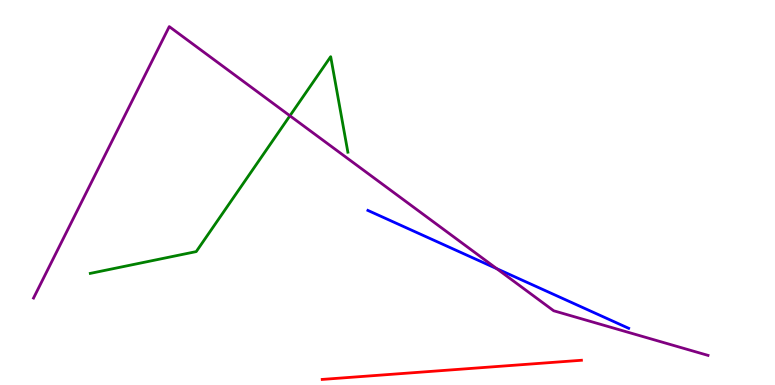[{'lines': ['blue', 'red'], 'intersections': []}, {'lines': ['green', 'red'], 'intersections': []}, {'lines': ['purple', 'red'], 'intersections': []}, {'lines': ['blue', 'green'], 'intersections': []}, {'lines': ['blue', 'purple'], 'intersections': [{'x': 6.41, 'y': 3.02}]}, {'lines': ['green', 'purple'], 'intersections': [{'x': 3.74, 'y': 6.99}]}]